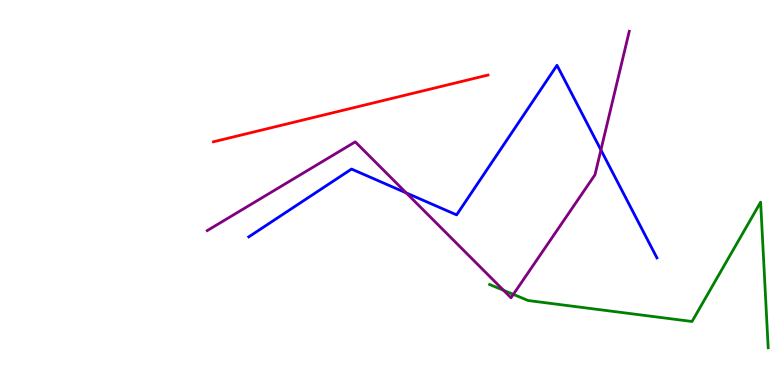[{'lines': ['blue', 'red'], 'intersections': []}, {'lines': ['green', 'red'], 'intersections': []}, {'lines': ['purple', 'red'], 'intersections': []}, {'lines': ['blue', 'green'], 'intersections': []}, {'lines': ['blue', 'purple'], 'intersections': [{'x': 5.24, 'y': 4.99}, {'x': 7.75, 'y': 6.11}]}, {'lines': ['green', 'purple'], 'intersections': [{'x': 6.5, 'y': 2.46}, {'x': 6.62, 'y': 2.35}]}]